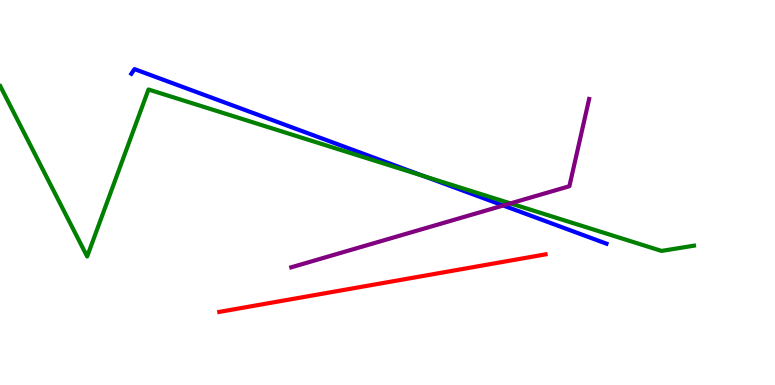[{'lines': ['blue', 'red'], 'intersections': []}, {'lines': ['green', 'red'], 'intersections': []}, {'lines': ['purple', 'red'], 'intersections': []}, {'lines': ['blue', 'green'], 'intersections': [{'x': 5.47, 'y': 5.43}]}, {'lines': ['blue', 'purple'], 'intersections': [{'x': 6.49, 'y': 4.66}]}, {'lines': ['green', 'purple'], 'intersections': [{'x': 6.59, 'y': 4.72}]}]